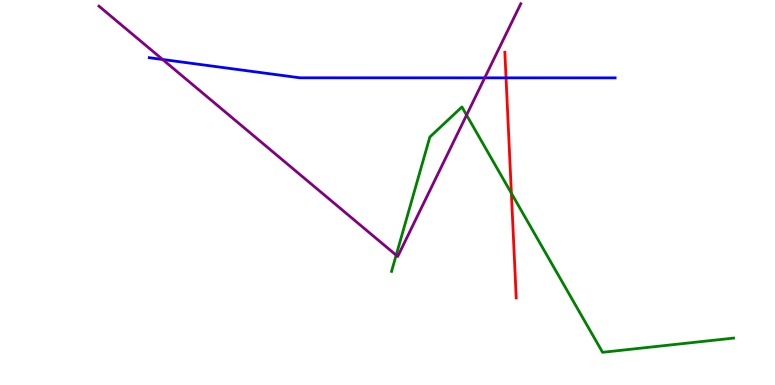[{'lines': ['blue', 'red'], 'intersections': [{'x': 6.53, 'y': 7.98}]}, {'lines': ['green', 'red'], 'intersections': [{'x': 6.6, 'y': 4.98}]}, {'lines': ['purple', 'red'], 'intersections': []}, {'lines': ['blue', 'green'], 'intersections': []}, {'lines': ['blue', 'purple'], 'intersections': [{'x': 2.1, 'y': 8.46}, {'x': 6.25, 'y': 7.98}]}, {'lines': ['green', 'purple'], 'intersections': [{'x': 5.11, 'y': 3.37}, {'x': 6.02, 'y': 7.01}]}]